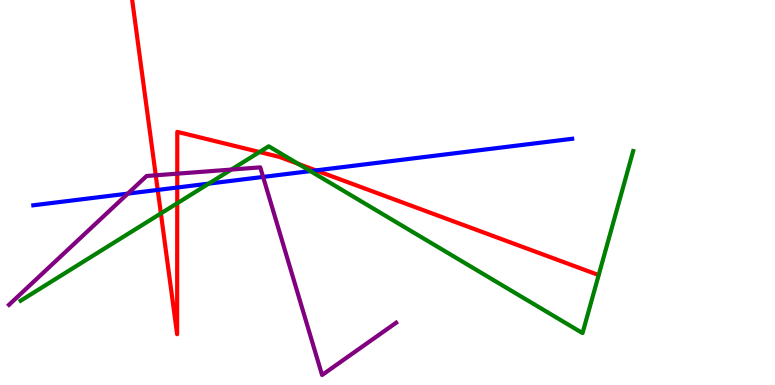[{'lines': ['blue', 'red'], 'intersections': [{'x': 2.04, 'y': 5.07}, {'x': 2.29, 'y': 5.13}, {'x': 4.08, 'y': 5.57}]}, {'lines': ['green', 'red'], 'intersections': [{'x': 2.08, 'y': 4.46}, {'x': 2.29, 'y': 4.72}, {'x': 3.35, 'y': 6.05}, {'x': 3.85, 'y': 5.74}]}, {'lines': ['purple', 'red'], 'intersections': [{'x': 2.01, 'y': 5.45}, {'x': 2.29, 'y': 5.49}]}, {'lines': ['blue', 'green'], 'intersections': [{'x': 2.69, 'y': 5.23}, {'x': 4.01, 'y': 5.56}]}, {'lines': ['blue', 'purple'], 'intersections': [{'x': 1.65, 'y': 4.97}, {'x': 3.39, 'y': 5.4}]}, {'lines': ['green', 'purple'], 'intersections': [{'x': 2.99, 'y': 5.6}]}]